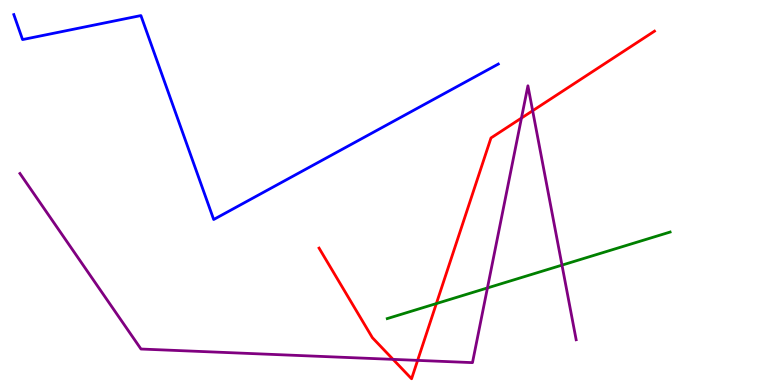[{'lines': ['blue', 'red'], 'intersections': []}, {'lines': ['green', 'red'], 'intersections': [{'x': 5.63, 'y': 2.12}]}, {'lines': ['purple', 'red'], 'intersections': [{'x': 5.07, 'y': 0.666}, {'x': 5.39, 'y': 0.639}, {'x': 6.73, 'y': 6.93}, {'x': 6.87, 'y': 7.12}]}, {'lines': ['blue', 'green'], 'intersections': []}, {'lines': ['blue', 'purple'], 'intersections': []}, {'lines': ['green', 'purple'], 'intersections': [{'x': 6.29, 'y': 2.52}, {'x': 7.25, 'y': 3.11}]}]